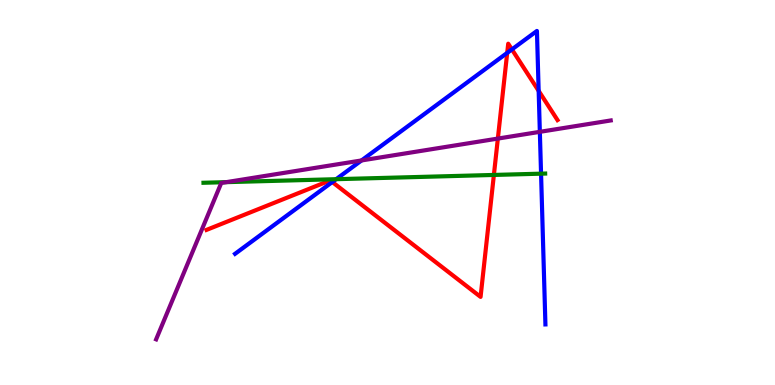[{'lines': ['blue', 'red'], 'intersections': [{'x': 4.29, 'y': 5.27}, {'x': 6.54, 'y': 8.63}, {'x': 6.61, 'y': 8.72}, {'x': 6.95, 'y': 7.64}]}, {'lines': ['green', 'red'], 'intersections': [{'x': 6.37, 'y': 5.46}]}, {'lines': ['purple', 'red'], 'intersections': [{'x': 6.42, 'y': 6.4}]}, {'lines': ['blue', 'green'], 'intersections': [{'x': 4.34, 'y': 5.35}, {'x': 6.98, 'y': 5.49}]}, {'lines': ['blue', 'purple'], 'intersections': [{'x': 4.66, 'y': 5.83}, {'x': 6.97, 'y': 6.58}]}, {'lines': ['green', 'purple'], 'intersections': [{'x': 2.92, 'y': 5.27}]}]